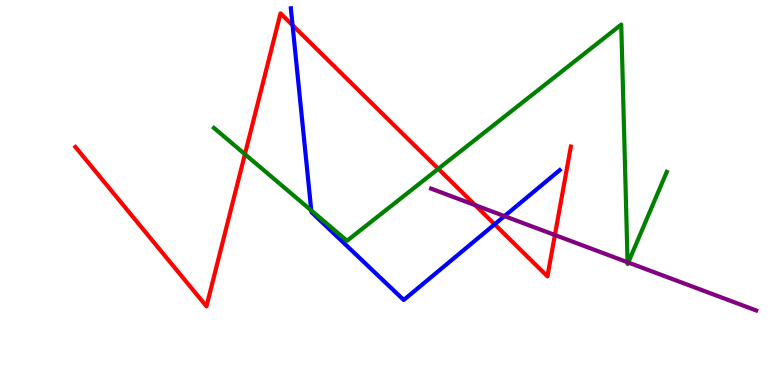[{'lines': ['blue', 'red'], 'intersections': [{'x': 3.78, 'y': 9.34}, {'x': 6.38, 'y': 4.17}]}, {'lines': ['green', 'red'], 'intersections': [{'x': 3.16, 'y': 5.99}, {'x': 5.66, 'y': 5.62}]}, {'lines': ['purple', 'red'], 'intersections': [{'x': 6.13, 'y': 4.67}, {'x': 7.16, 'y': 3.9}]}, {'lines': ['blue', 'green'], 'intersections': [{'x': 4.02, 'y': 4.53}]}, {'lines': ['blue', 'purple'], 'intersections': [{'x': 6.51, 'y': 4.39}]}, {'lines': ['green', 'purple'], 'intersections': [{'x': 8.1, 'y': 3.19}, {'x': 8.11, 'y': 3.18}]}]